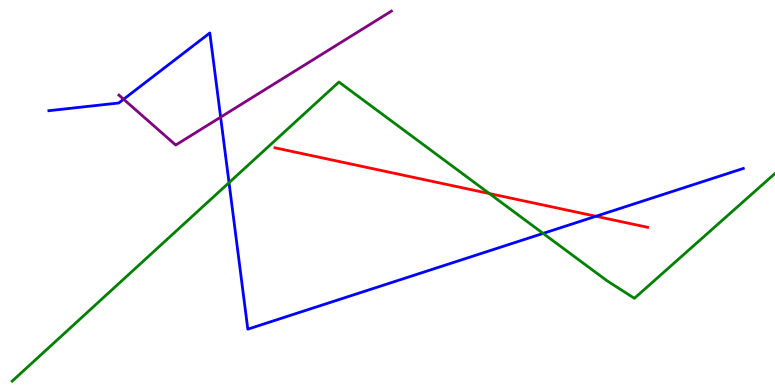[{'lines': ['blue', 'red'], 'intersections': [{'x': 7.69, 'y': 4.38}]}, {'lines': ['green', 'red'], 'intersections': [{'x': 6.31, 'y': 4.97}]}, {'lines': ['purple', 'red'], 'intersections': []}, {'lines': ['blue', 'green'], 'intersections': [{'x': 2.96, 'y': 5.26}, {'x': 7.01, 'y': 3.94}]}, {'lines': ['blue', 'purple'], 'intersections': [{'x': 1.59, 'y': 7.42}, {'x': 2.85, 'y': 6.96}]}, {'lines': ['green', 'purple'], 'intersections': []}]